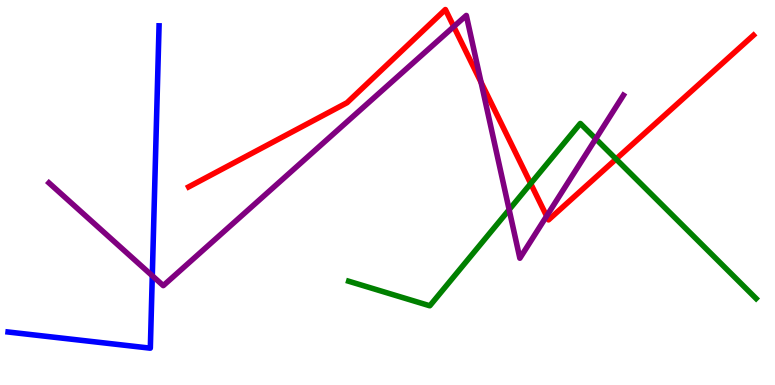[{'lines': ['blue', 'red'], 'intersections': []}, {'lines': ['green', 'red'], 'intersections': [{'x': 6.85, 'y': 5.23}, {'x': 7.95, 'y': 5.87}]}, {'lines': ['purple', 'red'], 'intersections': [{'x': 5.86, 'y': 9.31}, {'x': 6.21, 'y': 7.86}, {'x': 7.05, 'y': 4.39}]}, {'lines': ['blue', 'green'], 'intersections': []}, {'lines': ['blue', 'purple'], 'intersections': [{'x': 1.97, 'y': 2.84}]}, {'lines': ['green', 'purple'], 'intersections': [{'x': 6.57, 'y': 4.55}, {'x': 7.69, 'y': 6.39}]}]